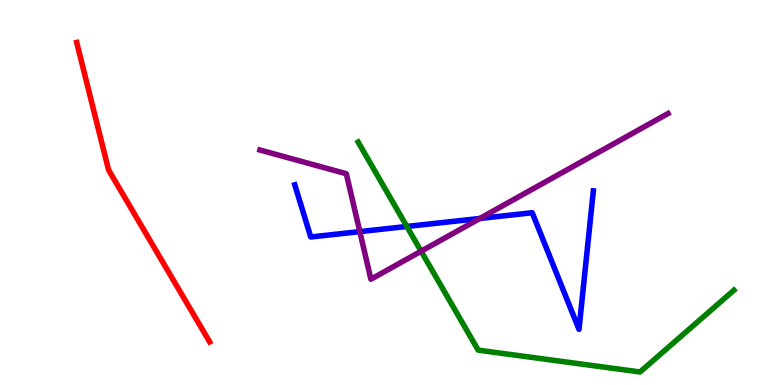[{'lines': ['blue', 'red'], 'intersections': []}, {'lines': ['green', 'red'], 'intersections': []}, {'lines': ['purple', 'red'], 'intersections': []}, {'lines': ['blue', 'green'], 'intersections': [{'x': 5.25, 'y': 4.12}]}, {'lines': ['blue', 'purple'], 'intersections': [{'x': 4.64, 'y': 3.98}, {'x': 6.19, 'y': 4.33}]}, {'lines': ['green', 'purple'], 'intersections': [{'x': 5.43, 'y': 3.47}]}]